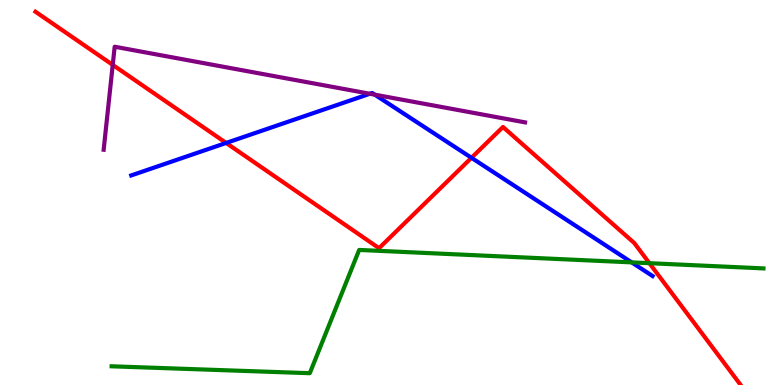[{'lines': ['blue', 'red'], 'intersections': [{'x': 2.92, 'y': 6.29}, {'x': 6.08, 'y': 5.9}]}, {'lines': ['green', 'red'], 'intersections': [{'x': 8.38, 'y': 3.16}]}, {'lines': ['purple', 'red'], 'intersections': [{'x': 1.45, 'y': 8.31}]}, {'lines': ['blue', 'green'], 'intersections': [{'x': 8.15, 'y': 3.18}]}, {'lines': ['blue', 'purple'], 'intersections': [{'x': 4.77, 'y': 7.56}, {'x': 4.84, 'y': 7.54}]}, {'lines': ['green', 'purple'], 'intersections': []}]